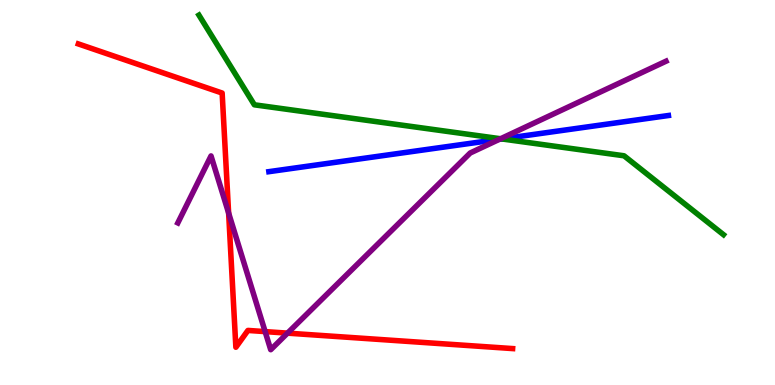[{'lines': ['blue', 'red'], 'intersections': []}, {'lines': ['green', 'red'], 'intersections': []}, {'lines': ['purple', 'red'], 'intersections': [{'x': 2.95, 'y': 4.47}, {'x': 3.42, 'y': 1.39}, {'x': 3.71, 'y': 1.35}]}, {'lines': ['blue', 'green'], 'intersections': [{'x': 6.48, 'y': 6.39}]}, {'lines': ['blue', 'purple'], 'intersections': [{'x': 6.45, 'y': 6.38}]}, {'lines': ['green', 'purple'], 'intersections': [{'x': 6.46, 'y': 6.4}]}]